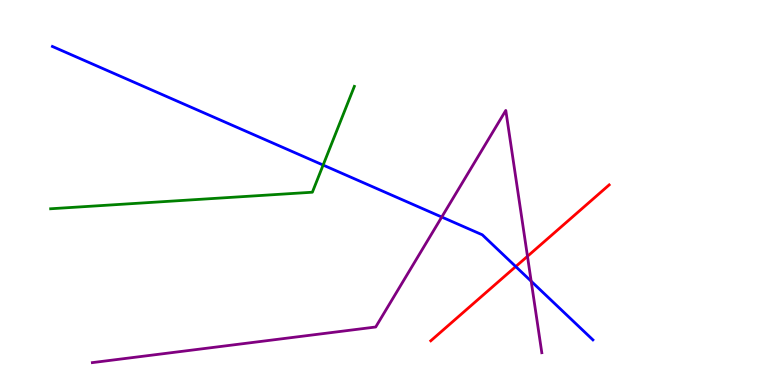[{'lines': ['blue', 'red'], 'intersections': [{'x': 6.65, 'y': 3.08}]}, {'lines': ['green', 'red'], 'intersections': []}, {'lines': ['purple', 'red'], 'intersections': [{'x': 6.81, 'y': 3.34}]}, {'lines': ['blue', 'green'], 'intersections': [{'x': 4.17, 'y': 5.71}]}, {'lines': ['blue', 'purple'], 'intersections': [{'x': 5.7, 'y': 4.36}, {'x': 6.85, 'y': 2.7}]}, {'lines': ['green', 'purple'], 'intersections': []}]